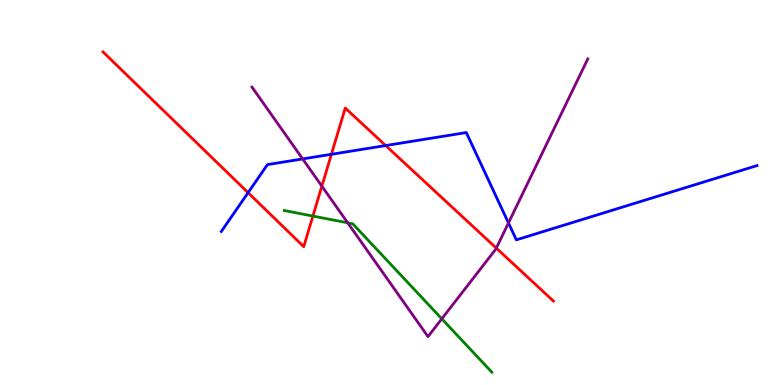[{'lines': ['blue', 'red'], 'intersections': [{'x': 3.2, 'y': 5.0}, {'x': 4.28, 'y': 5.99}, {'x': 4.98, 'y': 6.22}]}, {'lines': ['green', 'red'], 'intersections': [{'x': 4.04, 'y': 4.39}]}, {'lines': ['purple', 'red'], 'intersections': [{'x': 4.15, 'y': 5.16}, {'x': 6.4, 'y': 3.56}]}, {'lines': ['blue', 'green'], 'intersections': []}, {'lines': ['blue', 'purple'], 'intersections': [{'x': 3.91, 'y': 5.87}, {'x': 6.56, 'y': 4.21}]}, {'lines': ['green', 'purple'], 'intersections': [{'x': 4.49, 'y': 4.21}, {'x': 5.7, 'y': 1.72}]}]